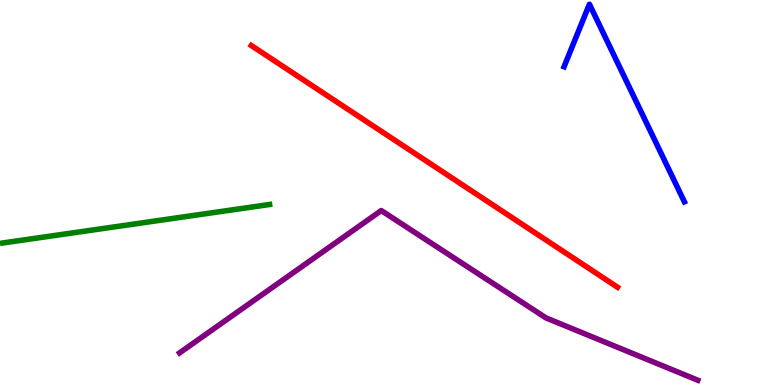[{'lines': ['blue', 'red'], 'intersections': []}, {'lines': ['green', 'red'], 'intersections': []}, {'lines': ['purple', 'red'], 'intersections': []}, {'lines': ['blue', 'green'], 'intersections': []}, {'lines': ['blue', 'purple'], 'intersections': []}, {'lines': ['green', 'purple'], 'intersections': []}]